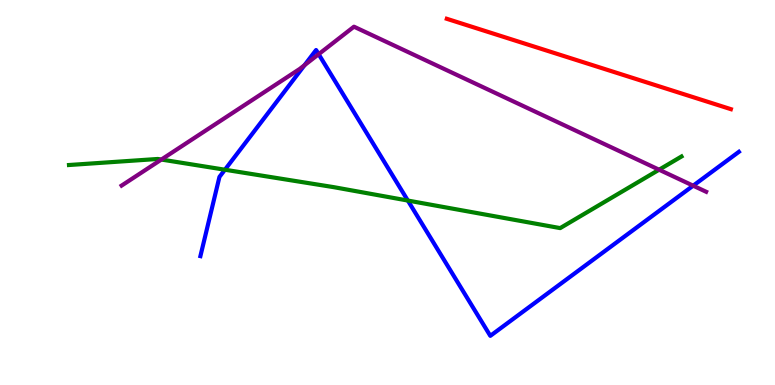[{'lines': ['blue', 'red'], 'intersections': []}, {'lines': ['green', 'red'], 'intersections': []}, {'lines': ['purple', 'red'], 'intersections': []}, {'lines': ['blue', 'green'], 'intersections': [{'x': 2.9, 'y': 5.59}, {'x': 5.26, 'y': 4.79}]}, {'lines': ['blue', 'purple'], 'intersections': [{'x': 3.93, 'y': 8.31}, {'x': 4.11, 'y': 8.59}, {'x': 8.94, 'y': 5.18}]}, {'lines': ['green', 'purple'], 'intersections': [{'x': 2.08, 'y': 5.86}, {'x': 8.5, 'y': 5.59}]}]